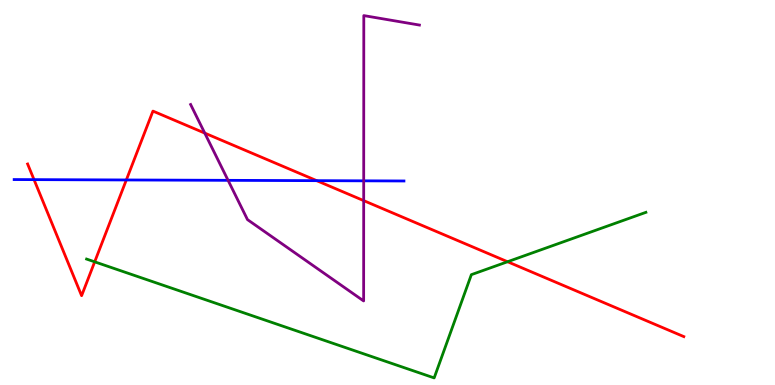[{'lines': ['blue', 'red'], 'intersections': [{'x': 0.439, 'y': 5.33}, {'x': 1.63, 'y': 5.33}, {'x': 4.09, 'y': 5.31}]}, {'lines': ['green', 'red'], 'intersections': [{'x': 1.22, 'y': 3.2}, {'x': 6.55, 'y': 3.2}]}, {'lines': ['purple', 'red'], 'intersections': [{'x': 2.64, 'y': 6.54}, {'x': 4.69, 'y': 4.79}]}, {'lines': ['blue', 'green'], 'intersections': []}, {'lines': ['blue', 'purple'], 'intersections': [{'x': 2.94, 'y': 5.32}, {'x': 4.69, 'y': 5.3}]}, {'lines': ['green', 'purple'], 'intersections': []}]